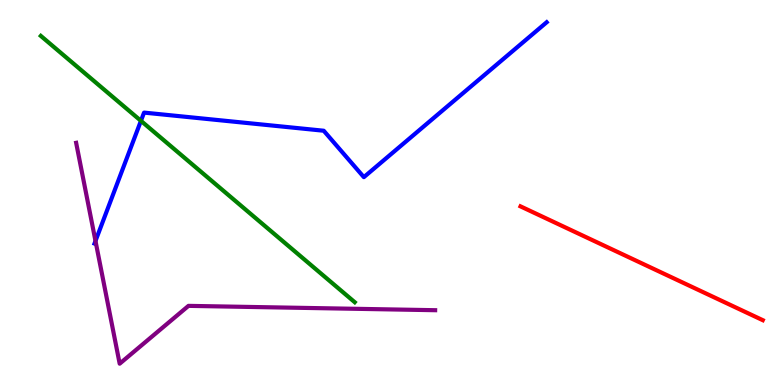[{'lines': ['blue', 'red'], 'intersections': []}, {'lines': ['green', 'red'], 'intersections': []}, {'lines': ['purple', 'red'], 'intersections': []}, {'lines': ['blue', 'green'], 'intersections': [{'x': 1.82, 'y': 6.86}]}, {'lines': ['blue', 'purple'], 'intersections': [{'x': 1.23, 'y': 3.74}]}, {'lines': ['green', 'purple'], 'intersections': []}]